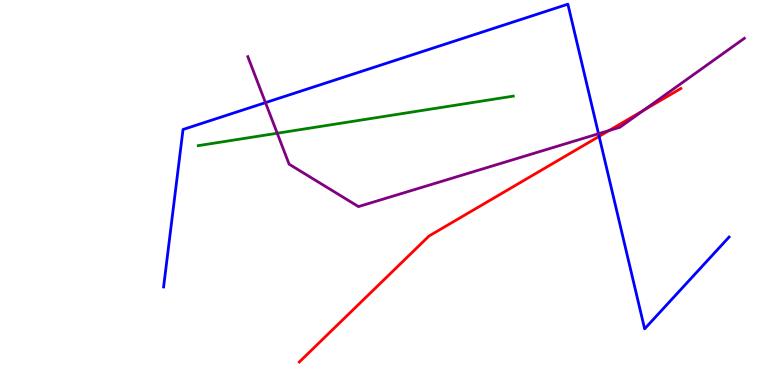[{'lines': ['blue', 'red'], 'intersections': [{'x': 7.73, 'y': 6.46}]}, {'lines': ['green', 'red'], 'intersections': []}, {'lines': ['purple', 'red'], 'intersections': [{'x': 7.86, 'y': 6.61}, {'x': 8.3, 'y': 7.13}]}, {'lines': ['blue', 'green'], 'intersections': []}, {'lines': ['blue', 'purple'], 'intersections': [{'x': 3.43, 'y': 7.33}, {'x': 7.72, 'y': 6.53}]}, {'lines': ['green', 'purple'], 'intersections': [{'x': 3.58, 'y': 6.54}]}]